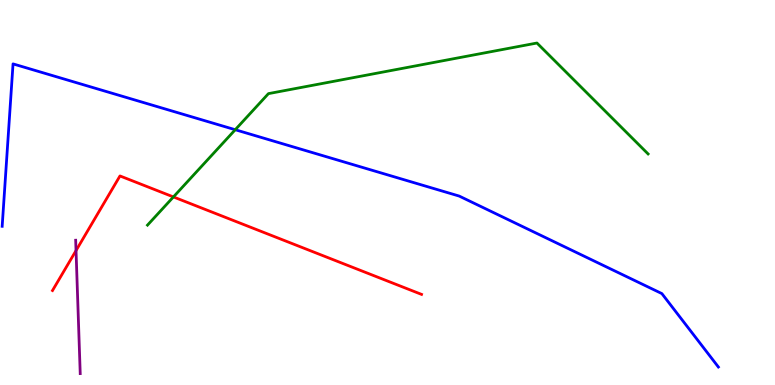[{'lines': ['blue', 'red'], 'intersections': []}, {'lines': ['green', 'red'], 'intersections': [{'x': 2.24, 'y': 4.88}]}, {'lines': ['purple', 'red'], 'intersections': [{'x': 0.981, 'y': 3.49}]}, {'lines': ['blue', 'green'], 'intersections': [{'x': 3.04, 'y': 6.63}]}, {'lines': ['blue', 'purple'], 'intersections': []}, {'lines': ['green', 'purple'], 'intersections': []}]